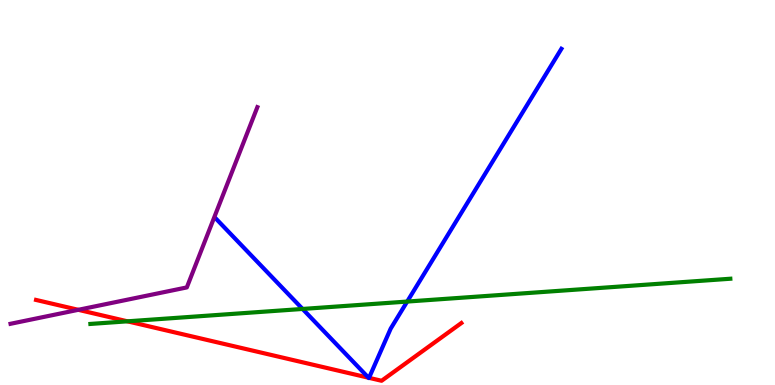[{'lines': ['blue', 'red'], 'intersections': [{'x': 4.76, 'y': 0.189}, {'x': 4.76, 'y': 0.186}]}, {'lines': ['green', 'red'], 'intersections': [{'x': 1.64, 'y': 1.65}]}, {'lines': ['purple', 'red'], 'intersections': [{'x': 1.01, 'y': 1.95}]}, {'lines': ['blue', 'green'], 'intersections': [{'x': 3.9, 'y': 1.98}, {'x': 5.25, 'y': 2.17}]}, {'lines': ['blue', 'purple'], 'intersections': []}, {'lines': ['green', 'purple'], 'intersections': []}]